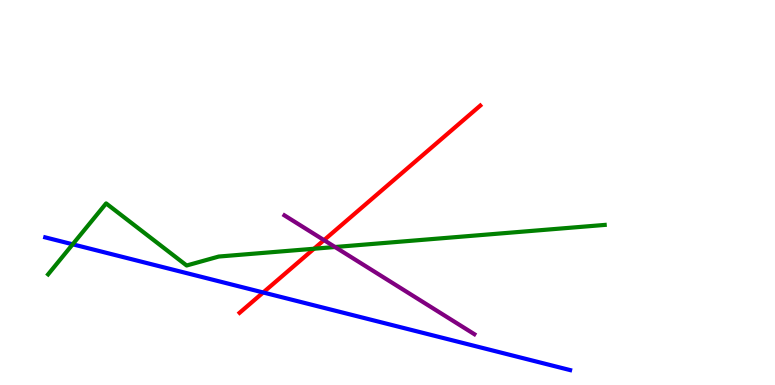[{'lines': ['blue', 'red'], 'intersections': [{'x': 3.4, 'y': 2.4}]}, {'lines': ['green', 'red'], 'intersections': [{'x': 4.05, 'y': 3.54}]}, {'lines': ['purple', 'red'], 'intersections': [{'x': 4.18, 'y': 3.76}]}, {'lines': ['blue', 'green'], 'intersections': [{'x': 0.938, 'y': 3.65}]}, {'lines': ['blue', 'purple'], 'intersections': []}, {'lines': ['green', 'purple'], 'intersections': [{'x': 4.32, 'y': 3.58}]}]